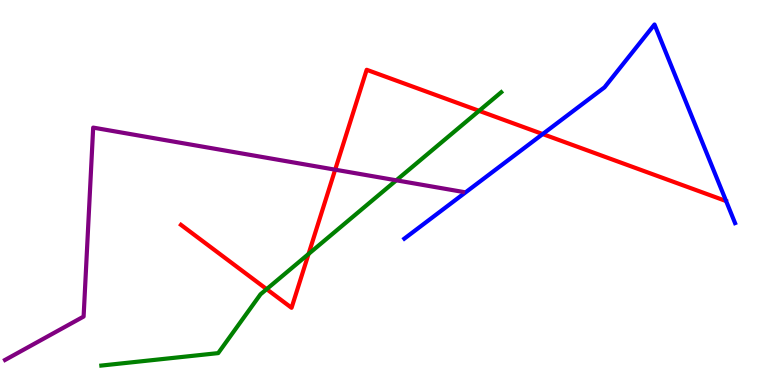[{'lines': ['blue', 'red'], 'intersections': [{'x': 7.0, 'y': 6.52}]}, {'lines': ['green', 'red'], 'intersections': [{'x': 3.44, 'y': 2.49}, {'x': 3.98, 'y': 3.4}, {'x': 6.18, 'y': 7.12}]}, {'lines': ['purple', 'red'], 'intersections': [{'x': 4.32, 'y': 5.59}]}, {'lines': ['blue', 'green'], 'intersections': []}, {'lines': ['blue', 'purple'], 'intersections': []}, {'lines': ['green', 'purple'], 'intersections': [{'x': 5.11, 'y': 5.32}]}]